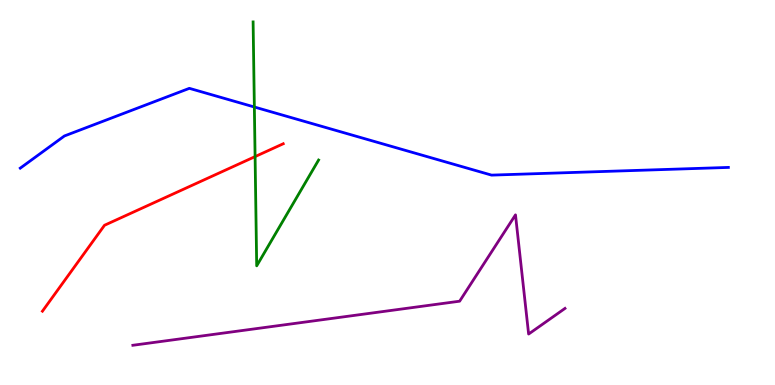[{'lines': ['blue', 'red'], 'intersections': []}, {'lines': ['green', 'red'], 'intersections': [{'x': 3.29, 'y': 5.93}]}, {'lines': ['purple', 'red'], 'intersections': []}, {'lines': ['blue', 'green'], 'intersections': [{'x': 3.28, 'y': 7.22}]}, {'lines': ['blue', 'purple'], 'intersections': []}, {'lines': ['green', 'purple'], 'intersections': []}]